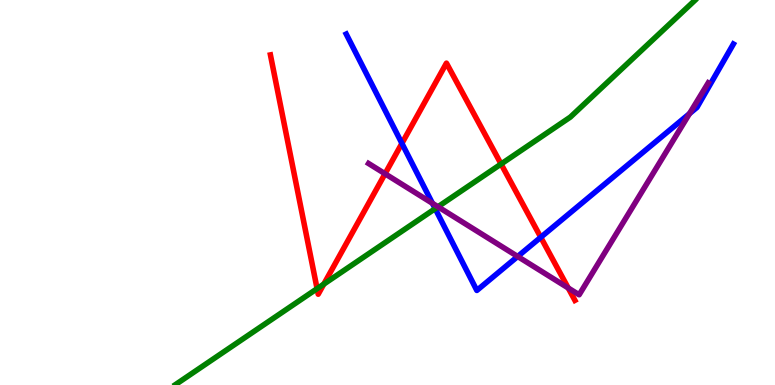[{'lines': ['blue', 'red'], 'intersections': [{'x': 5.19, 'y': 6.28}, {'x': 6.98, 'y': 3.84}]}, {'lines': ['green', 'red'], 'intersections': [{'x': 4.09, 'y': 2.5}, {'x': 4.18, 'y': 2.62}, {'x': 6.47, 'y': 5.74}]}, {'lines': ['purple', 'red'], 'intersections': [{'x': 4.97, 'y': 5.49}, {'x': 7.33, 'y': 2.52}]}, {'lines': ['blue', 'green'], 'intersections': [{'x': 5.62, 'y': 4.58}]}, {'lines': ['blue', 'purple'], 'intersections': [{'x': 5.58, 'y': 4.72}, {'x': 6.68, 'y': 3.34}, {'x': 8.9, 'y': 7.05}]}, {'lines': ['green', 'purple'], 'intersections': [{'x': 5.65, 'y': 4.63}]}]